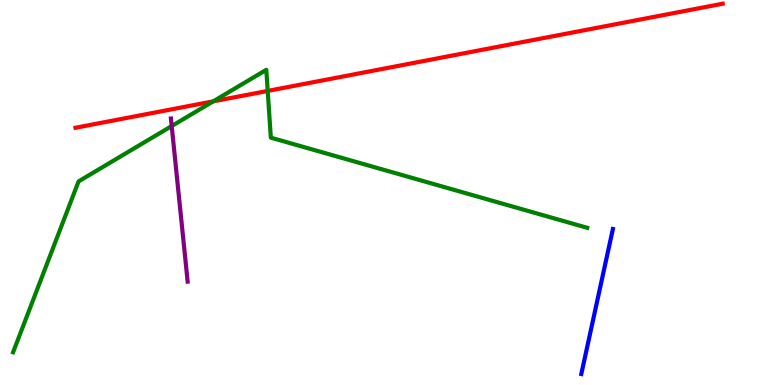[{'lines': ['blue', 'red'], 'intersections': []}, {'lines': ['green', 'red'], 'intersections': [{'x': 2.75, 'y': 7.37}, {'x': 3.45, 'y': 7.64}]}, {'lines': ['purple', 'red'], 'intersections': []}, {'lines': ['blue', 'green'], 'intersections': []}, {'lines': ['blue', 'purple'], 'intersections': []}, {'lines': ['green', 'purple'], 'intersections': [{'x': 2.22, 'y': 6.73}]}]